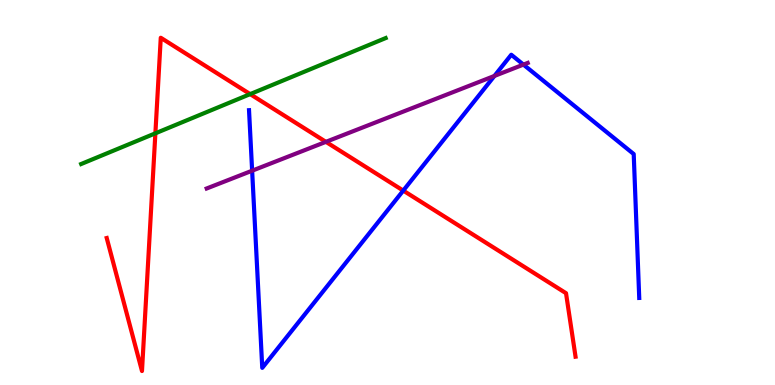[{'lines': ['blue', 'red'], 'intersections': [{'x': 5.2, 'y': 5.05}]}, {'lines': ['green', 'red'], 'intersections': [{'x': 2.0, 'y': 6.54}, {'x': 3.23, 'y': 7.56}]}, {'lines': ['purple', 'red'], 'intersections': [{'x': 4.21, 'y': 6.32}]}, {'lines': ['blue', 'green'], 'intersections': []}, {'lines': ['blue', 'purple'], 'intersections': [{'x': 3.25, 'y': 5.57}, {'x': 6.38, 'y': 8.03}, {'x': 6.75, 'y': 8.32}]}, {'lines': ['green', 'purple'], 'intersections': []}]